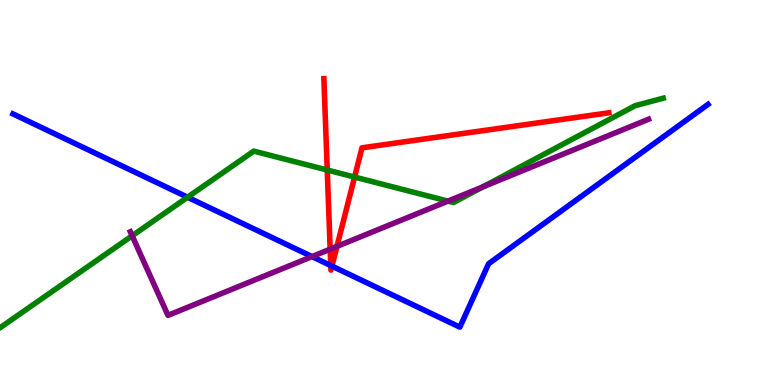[{'lines': ['blue', 'red'], 'intersections': [{'x': 4.27, 'y': 3.1}, {'x': 4.28, 'y': 3.09}]}, {'lines': ['green', 'red'], 'intersections': [{'x': 4.22, 'y': 5.58}, {'x': 4.57, 'y': 5.4}]}, {'lines': ['purple', 'red'], 'intersections': [{'x': 4.26, 'y': 3.53}, {'x': 4.35, 'y': 3.6}]}, {'lines': ['blue', 'green'], 'intersections': [{'x': 2.42, 'y': 4.88}]}, {'lines': ['blue', 'purple'], 'intersections': [{'x': 4.03, 'y': 3.34}]}, {'lines': ['green', 'purple'], 'intersections': [{'x': 1.71, 'y': 3.88}, {'x': 5.78, 'y': 4.78}, {'x': 6.23, 'y': 5.15}]}]